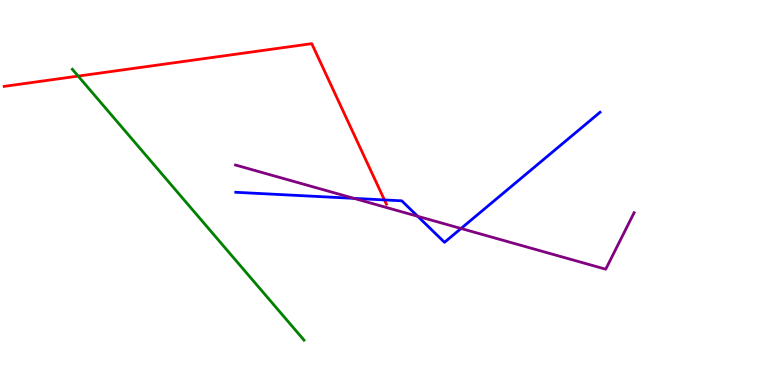[{'lines': ['blue', 'red'], 'intersections': [{'x': 4.96, 'y': 4.81}]}, {'lines': ['green', 'red'], 'intersections': [{'x': 1.01, 'y': 8.02}]}, {'lines': ['purple', 'red'], 'intersections': []}, {'lines': ['blue', 'green'], 'intersections': []}, {'lines': ['blue', 'purple'], 'intersections': [{'x': 4.57, 'y': 4.85}, {'x': 5.39, 'y': 4.38}, {'x': 5.95, 'y': 4.07}]}, {'lines': ['green', 'purple'], 'intersections': []}]